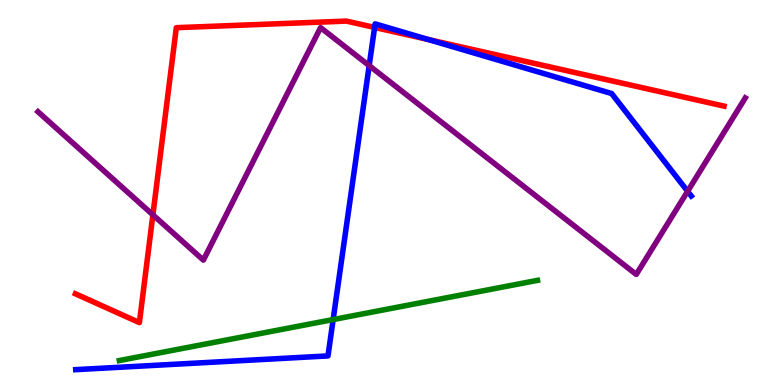[{'lines': ['blue', 'red'], 'intersections': [{'x': 4.83, 'y': 9.29}, {'x': 5.53, 'y': 8.97}]}, {'lines': ['green', 'red'], 'intersections': []}, {'lines': ['purple', 'red'], 'intersections': [{'x': 1.97, 'y': 4.42}]}, {'lines': ['blue', 'green'], 'intersections': [{'x': 4.3, 'y': 1.7}]}, {'lines': ['blue', 'purple'], 'intersections': [{'x': 4.76, 'y': 8.3}, {'x': 8.87, 'y': 5.03}]}, {'lines': ['green', 'purple'], 'intersections': []}]